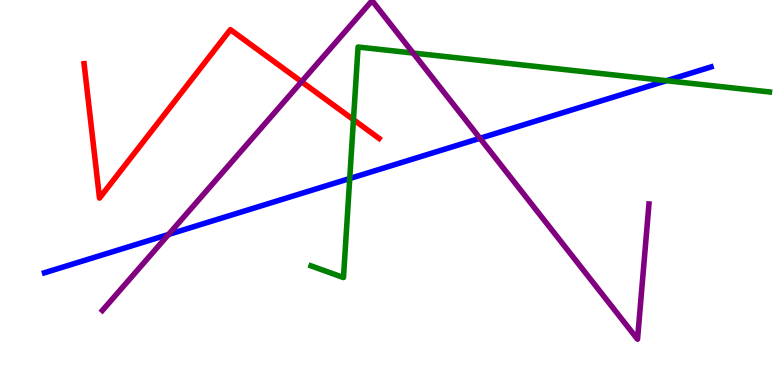[{'lines': ['blue', 'red'], 'intersections': []}, {'lines': ['green', 'red'], 'intersections': [{'x': 4.56, 'y': 6.89}]}, {'lines': ['purple', 'red'], 'intersections': [{'x': 3.89, 'y': 7.88}]}, {'lines': ['blue', 'green'], 'intersections': [{'x': 4.51, 'y': 5.36}, {'x': 8.6, 'y': 7.9}]}, {'lines': ['blue', 'purple'], 'intersections': [{'x': 2.17, 'y': 3.91}, {'x': 6.19, 'y': 6.41}]}, {'lines': ['green', 'purple'], 'intersections': [{'x': 5.33, 'y': 8.62}]}]